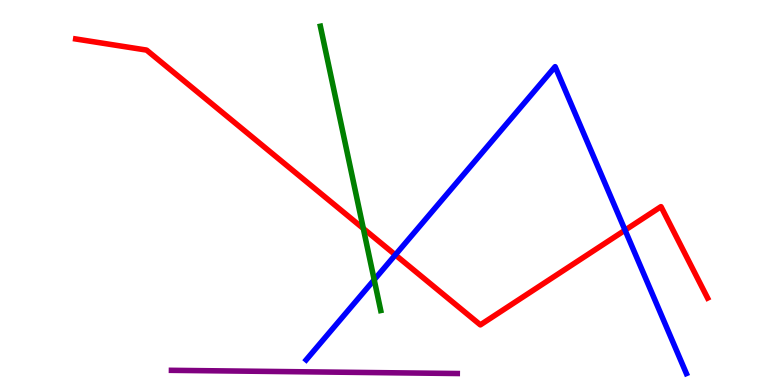[{'lines': ['blue', 'red'], 'intersections': [{'x': 5.1, 'y': 3.38}, {'x': 8.07, 'y': 4.02}]}, {'lines': ['green', 'red'], 'intersections': [{'x': 4.69, 'y': 4.06}]}, {'lines': ['purple', 'red'], 'intersections': []}, {'lines': ['blue', 'green'], 'intersections': [{'x': 4.83, 'y': 2.73}]}, {'lines': ['blue', 'purple'], 'intersections': []}, {'lines': ['green', 'purple'], 'intersections': []}]